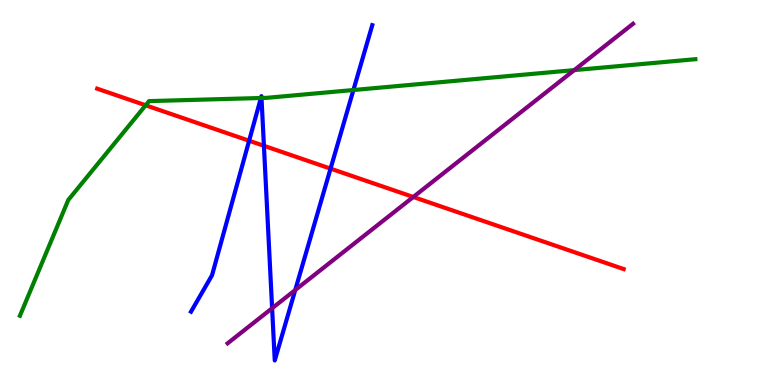[{'lines': ['blue', 'red'], 'intersections': [{'x': 3.21, 'y': 6.34}, {'x': 3.41, 'y': 6.21}, {'x': 4.27, 'y': 5.62}]}, {'lines': ['green', 'red'], 'intersections': [{'x': 1.88, 'y': 7.27}]}, {'lines': ['purple', 'red'], 'intersections': [{'x': 5.33, 'y': 4.88}]}, {'lines': ['blue', 'green'], 'intersections': [{'x': 3.37, 'y': 7.45}, {'x': 3.37, 'y': 7.45}, {'x': 4.56, 'y': 7.66}]}, {'lines': ['blue', 'purple'], 'intersections': [{'x': 3.51, 'y': 1.99}, {'x': 3.81, 'y': 2.47}]}, {'lines': ['green', 'purple'], 'intersections': [{'x': 7.41, 'y': 8.18}]}]